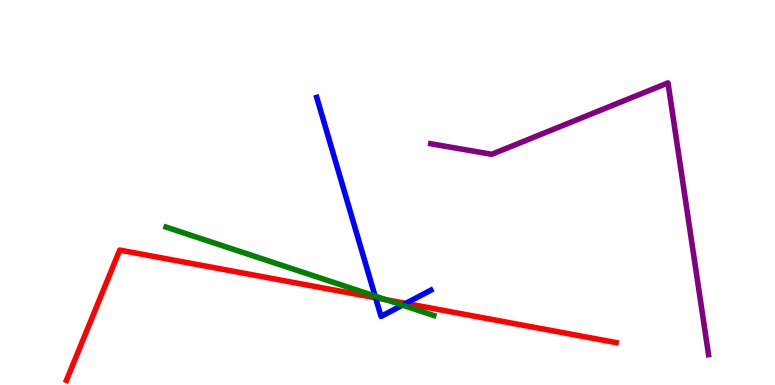[{'lines': ['blue', 'red'], 'intersections': [{'x': 4.85, 'y': 2.27}, {'x': 5.24, 'y': 2.12}]}, {'lines': ['green', 'red'], 'intersections': [{'x': 4.98, 'y': 2.22}]}, {'lines': ['purple', 'red'], 'intersections': []}, {'lines': ['blue', 'green'], 'intersections': [{'x': 4.84, 'y': 2.31}, {'x': 5.19, 'y': 2.07}]}, {'lines': ['blue', 'purple'], 'intersections': []}, {'lines': ['green', 'purple'], 'intersections': []}]